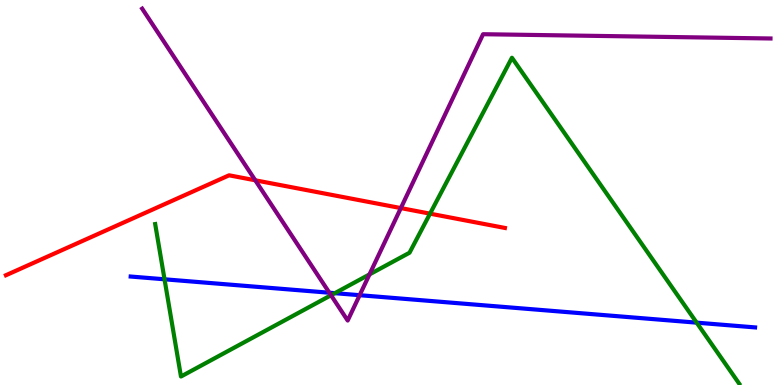[{'lines': ['blue', 'red'], 'intersections': []}, {'lines': ['green', 'red'], 'intersections': [{'x': 5.55, 'y': 4.45}]}, {'lines': ['purple', 'red'], 'intersections': [{'x': 3.29, 'y': 5.32}, {'x': 5.17, 'y': 4.6}]}, {'lines': ['blue', 'green'], 'intersections': [{'x': 2.12, 'y': 2.75}, {'x': 4.32, 'y': 2.39}, {'x': 8.99, 'y': 1.62}]}, {'lines': ['blue', 'purple'], 'intersections': [{'x': 4.25, 'y': 2.4}, {'x': 4.64, 'y': 2.33}]}, {'lines': ['green', 'purple'], 'intersections': [{'x': 4.27, 'y': 2.33}, {'x': 4.77, 'y': 2.87}]}]